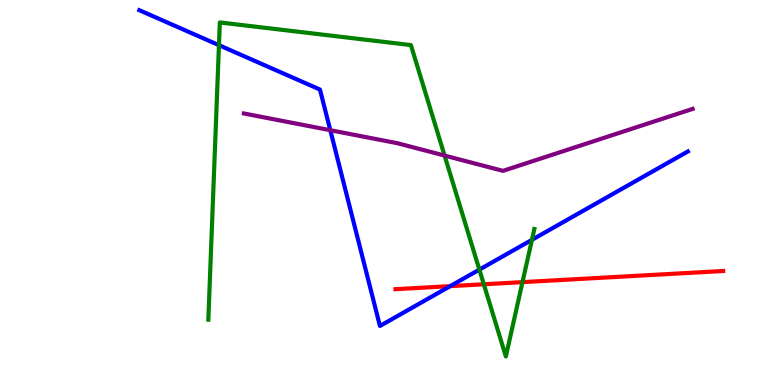[{'lines': ['blue', 'red'], 'intersections': [{'x': 5.81, 'y': 2.57}]}, {'lines': ['green', 'red'], 'intersections': [{'x': 6.24, 'y': 2.62}, {'x': 6.74, 'y': 2.67}]}, {'lines': ['purple', 'red'], 'intersections': []}, {'lines': ['blue', 'green'], 'intersections': [{'x': 2.83, 'y': 8.83}, {'x': 6.19, 'y': 3.0}, {'x': 6.86, 'y': 3.77}]}, {'lines': ['blue', 'purple'], 'intersections': [{'x': 4.26, 'y': 6.62}]}, {'lines': ['green', 'purple'], 'intersections': [{'x': 5.74, 'y': 5.96}]}]